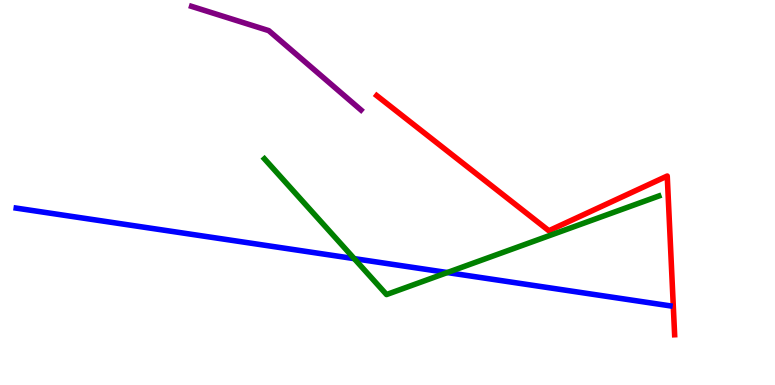[{'lines': ['blue', 'red'], 'intersections': []}, {'lines': ['green', 'red'], 'intersections': []}, {'lines': ['purple', 'red'], 'intersections': []}, {'lines': ['blue', 'green'], 'intersections': [{'x': 4.57, 'y': 3.28}, {'x': 5.77, 'y': 2.92}]}, {'lines': ['blue', 'purple'], 'intersections': []}, {'lines': ['green', 'purple'], 'intersections': []}]